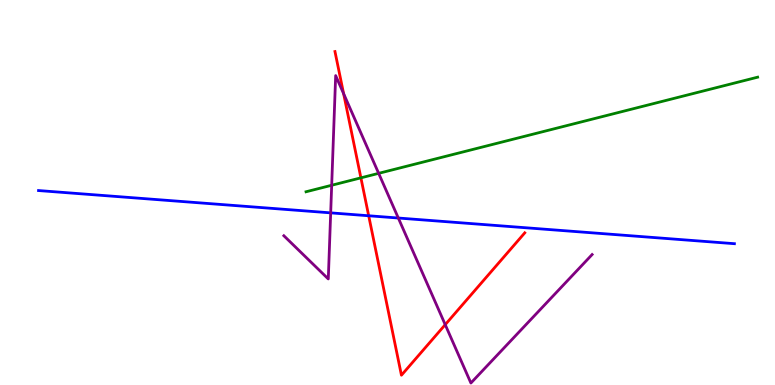[{'lines': ['blue', 'red'], 'intersections': [{'x': 4.76, 'y': 4.4}]}, {'lines': ['green', 'red'], 'intersections': [{'x': 4.66, 'y': 5.38}]}, {'lines': ['purple', 'red'], 'intersections': [{'x': 4.43, 'y': 7.57}, {'x': 5.74, 'y': 1.57}]}, {'lines': ['blue', 'green'], 'intersections': []}, {'lines': ['blue', 'purple'], 'intersections': [{'x': 4.27, 'y': 4.47}, {'x': 5.14, 'y': 4.34}]}, {'lines': ['green', 'purple'], 'intersections': [{'x': 4.28, 'y': 5.19}, {'x': 4.89, 'y': 5.5}]}]